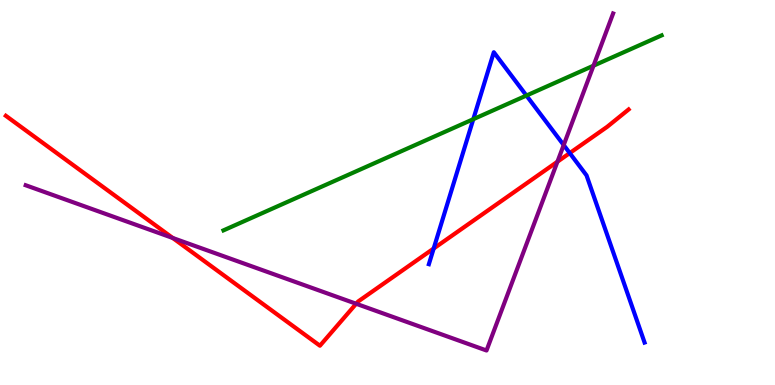[{'lines': ['blue', 'red'], 'intersections': [{'x': 5.6, 'y': 3.55}, {'x': 7.35, 'y': 6.02}]}, {'lines': ['green', 'red'], 'intersections': []}, {'lines': ['purple', 'red'], 'intersections': [{'x': 2.23, 'y': 3.82}, {'x': 4.6, 'y': 2.11}, {'x': 7.19, 'y': 5.8}]}, {'lines': ['blue', 'green'], 'intersections': [{'x': 6.11, 'y': 6.9}, {'x': 6.79, 'y': 7.52}]}, {'lines': ['blue', 'purple'], 'intersections': [{'x': 7.27, 'y': 6.23}]}, {'lines': ['green', 'purple'], 'intersections': [{'x': 7.66, 'y': 8.29}]}]